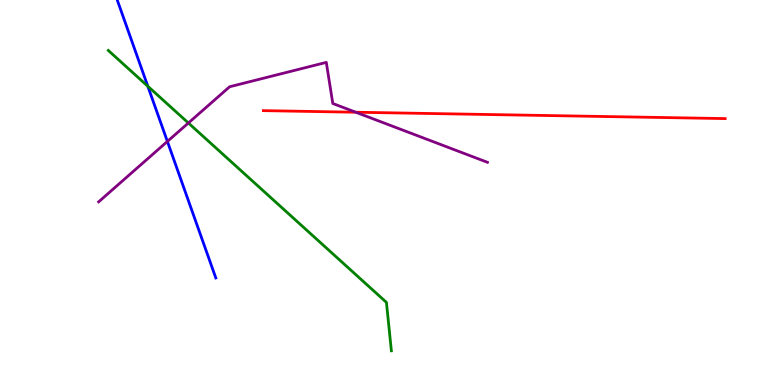[{'lines': ['blue', 'red'], 'intersections': []}, {'lines': ['green', 'red'], 'intersections': []}, {'lines': ['purple', 'red'], 'intersections': [{'x': 4.59, 'y': 7.09}]}, {'lines': ['blue', 'green'], 'intersections': [{'x': 1.91, 'y': 7.76}]}, {'lines': ['blue', 'purple'], 'intersections': [{'x': 2.16, 'y': 6.33}]}, {'lines': ['green', 'purple'], 'intersections': [{'x': 2.43, 'y': 6.81}]}]